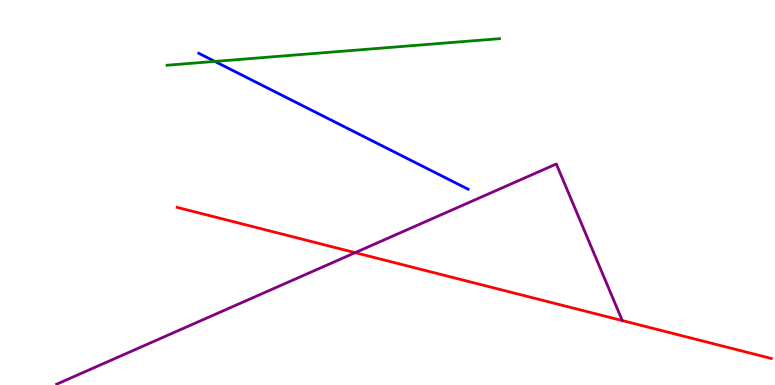[{'lines': ['blue', 'red'], 'intersections': []}, {'lines': ['green', 'red'], 'intersections': []}, {'lines': ['purple', 'red'], 'intersections': [{'x': 4.58, 'y': 3.44}]}, {'lines': ['blue', 'green'], 'intersections': [{'x': 2.77, 'y': 8.4}]}, {'lines': ['blue', 'purple'], 'intersections': []}, {'lines': ['green', 'purple'], 'intersections': []}]